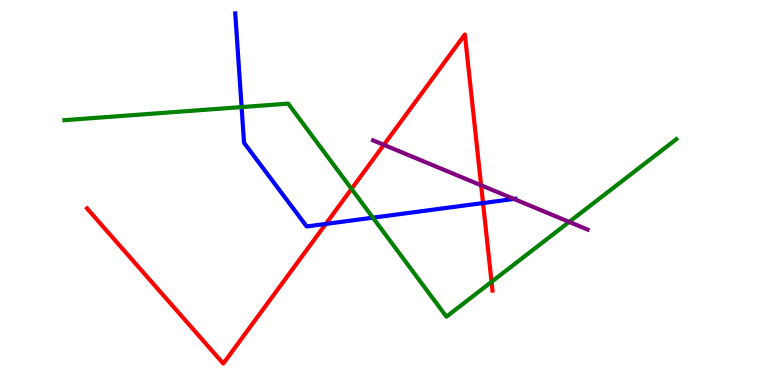[{'lines': ['blue', 'red'], 'intersections': [{'x': 4.2, 'y': 4.18}, {'x': 6.23, 'y': 4.73}]}, {'lines': ['green', 'red'], 'intersections': [{'x': 4.54, 'y': 5.09}, {'x': 6.34, 'y': 2.68}]}, {'lines': ['purple', 'red'], 'intersections': [{'x': 4.95, 'y': 6.24}, {'x': 6.21, 'y': 5.19}]}, {'lines': ['blue', 'green'], 'intersections': [{'x': 3.12, 'y': 7.22}, {'x': 4.81, 'y': 4.35}]}, {'lines': ['blue', 'purple'], 'intersections': [{'x': 6.63, 'y': 4.83}]}, {'lines': ['green', 'purple'], 'intersections': [{'x': 7.34, 'y': 4.24}]}]